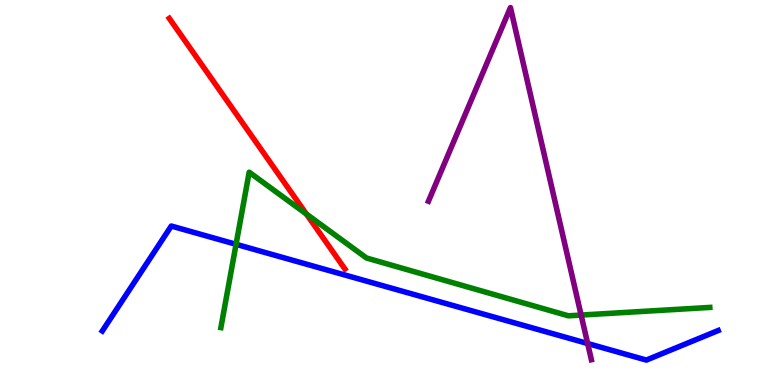[{'lines': ['blue', 'red'], 'intersections': []}, {'lines': ['green', 'red'], 'intersections': [{'x': 3.95, 'y': 4.44}]}, {'lines': ['purple', 'red'], 'intersections': []}, {'lines': ['blue', 'green'], 'intersections': [{'x': 3.05, 'y': 3.65}]}, {'lines': ['blue', 'purple'], 'intersections': [{'x': 7.58, 'y': 1.08}]}, {'lines': ['green', 'purple'], 'intersections': [{'x': 7.5, 'y': 1.82}]}]